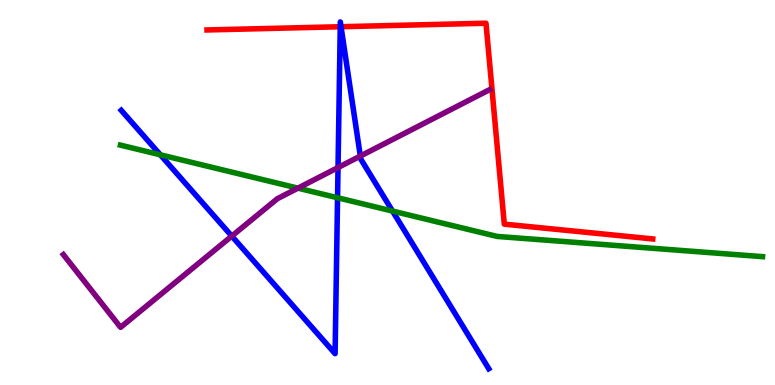[{'lines': ['blue', 'red'], 'intersections': [{'x': 4.39, 'y': 9.31}, {'x': 4.4, 'y': 9.31}]}, {'lines': ['green', 'red'], 'intersections': []}, {'lines': ['purple', 'red'], 'intersections': []}, {'lines': ['blue', 'green'], 'intersections': [{'x': 2.07, 'y': 5.98}, {'x': 4.36, 'y': 4.86}, {'x': 5.06, 'y': 4.52}]}, {'lines': ['blue', 'purple'], 'intersections': [{'x': 2.99, 'y': 3.87}, {'x': 4.36, 'y': 5.65}, {'x': 4.65, 'y': 5.95}]}, {'lines': ['green', 'purple'], 'intersections': [{'x': 3.84, 'y': 5.11}]}]